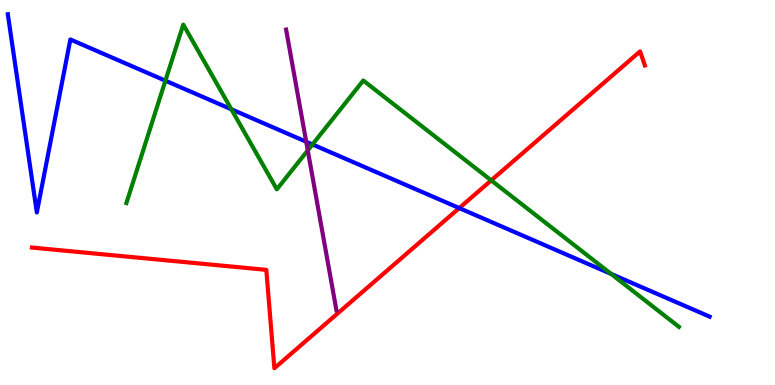[{'lines': ['blue', 'red'], 'intersections': [{'x': 5.93, 'y': 4.6}]}, {'lines': ['green', 'red'], 'intersections': [{'x': 6.34, 'y': 5.32}]}, {'lines': ['purple', 'red'], 'intersections': []}, {'lines': ['blue', 'green'], 'intersections': [{'x': 2.13, 'y': 7.9}, {'x': 2.99, 'y': 7.16}, {'x': 4.03, 'y': 6.25}, {'x': 7.89, 'y': 2.89}]}, {'lines': ['blue', 'purple'], 'intersections': [{'x': 3.95, 'y': 6.32}]}, {'lines': ['green', 'purple'], 'intersections': [{'x': 3.97, 'y': 6.09}]}]